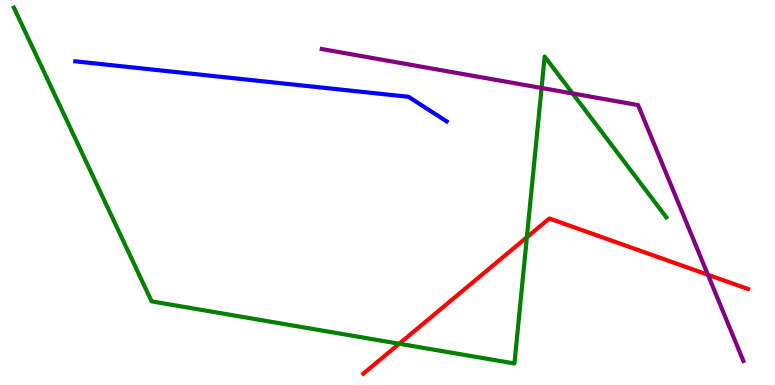[{'lines': ['blue', 'red'], 'intersections': []}, {'lines': ['green', 'red'], 'intersections': [{'x': 5.15, 'y': 1.07}, {'x': 6.8, 'y': 3.84}]}, {'lines': ['purple', 'red'], 'intersections': [{'x': 9.13, 'y': 2.86}]}, {'lines': ['blue', 'green'], 'intersections': []}, {'lines': ['blue', 'purple'], 'intersections': []}, {'lines': ['green', 'purple'], 'intersections': [{'x': 6.99, 'y': 7.72}, {'x': 7.39, 'y': 7.57}]}]